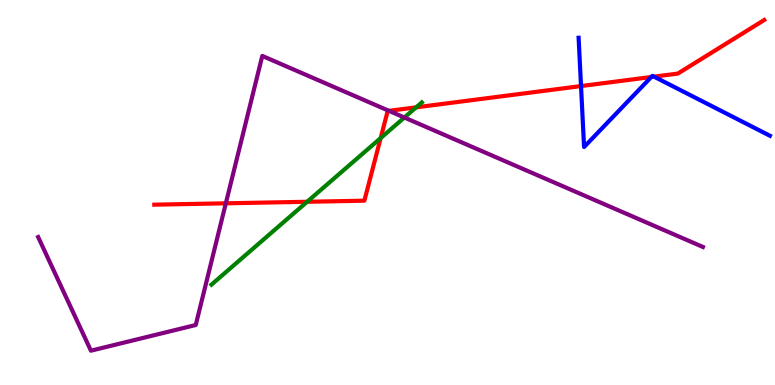[{'lines': ['blue', 'red'], 'intersections': [{'x': 7.5, 'y': 7.76}, {'x': 8.4, 'y': 8.0}, {'x': 8.44, 'y': 8.01}]}, {'lines': ['green', 'red'], 'intersections': [{'x': 3.96, 'y': 4.76}, {'x': 4.91, 'y': 6.41}, {'x': 5.37, 'y': 7.21}]}, {'lines': ['purple', 'red'], 'intersections': [{'x': 2.91, 'y': 4.72}, {'x': 5.02, 'y': 7.12}]}, {'lines': ['blue', 'green'], 'intersections': []}, {'lines': ['blue', 'purple'], 'intersections': []}, {'lines': ['green', 'purple'], 'intersections': [{'x': 5.22, 'y': 6.95}]}]